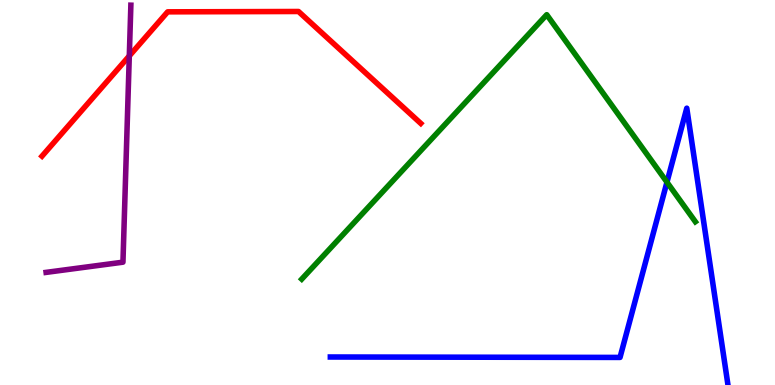[{'lines': ['blue', 'red'], 'intersections': []}, {'lines': ['green', 'red'], 'intersections': []}, {'lines': ['purple', 'red'], 'intersections': [{'x': 1.67, 'y': 8.55}]}, {'lines': ['blue', 'green'], 'intersections': [{'x': 8.61, 'y': 5.27}]}, {'lines': ['blue', 'purple'], 'intersections': []}, {'lines': ['green', 'purple'], 'intersections': []}]